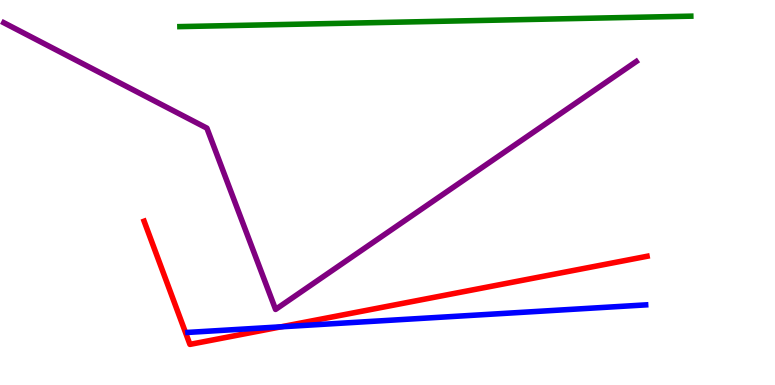[{'lines': ['blue', 'red'], 'intersections': [{'x': 3.63, 'y': 1.51}]}, {'lines': ['green', 'red'], 'intersections': []}, {'lines': ['purple', 'red'], 'intersections': []}, {'lines': ['blue', 'green'], 'intersections': []}, {'lines': ['blue', 'purple'], 'intersections': []}, {'lines': ['green', 'purple'], 'intersections': []}]